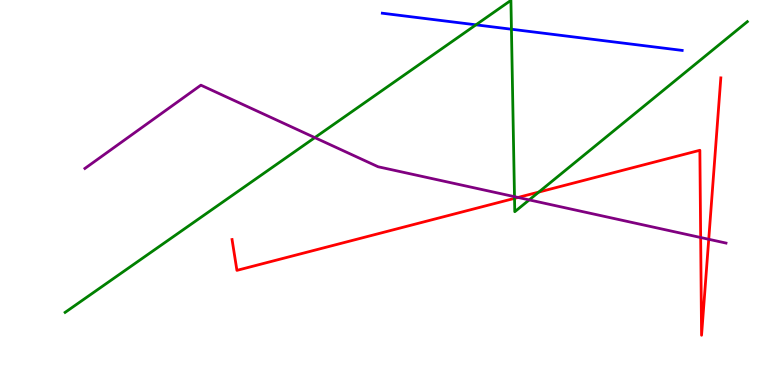[{'lines': ['blue', 'red'], 'intersections': []}, {'lines': ['green', 'red'], 'intersections': [{'x': 6.64, 'y': 4.85}, {'x': 6.95, 'y': 5.01}]}, {'lines': ['purple', 'red'], 'intersections': [{'x': 6.68, 'y': 4.87}, {'x': 9.04, 'y': 3.83}, {'x': 9.15, 'y': 3.78}]}, {'lines': ['blue', 'green'], 'intersections': [{'x': 6.14, 'y': 9.36}, {'x': 6.6, 'y': 9.24}]}, {'lines': ['blue', 'purple'], 'intersections': []}, {'lines': ['green', 'purple'], 'intersections': [{'x': 4.06, 'y': 6.43}, {'x': 6.64, 'y': 4.89}, {'x': 6.83, 'y': 4.81}]}]